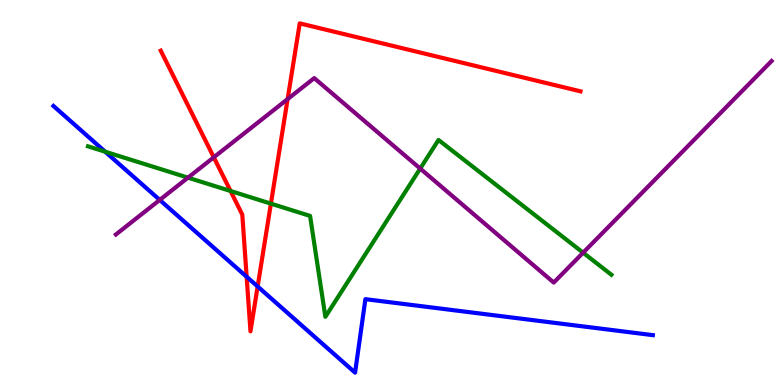[{'lines': ['blue', 'red'], 'intersections': [{'x': 3.18, 'y': 2.81}, {'x': 3.32, 'y': 2.56}]}, {'lines': ['green', 'red'], 'intersections': [{'x': 2.97, 'y': 5.04}, {'x': 3.5, 'y': 4.71}]}, {'lines': ['purple', 'red'], 'intersections': [{'x': 2.76, 'y': 5.91}, {'x': 3.71, 'y': 7.43}]}, {'lines': ['blue', 'green'], 'intersections': [{'x': 1.36, 'y': 6.06}]}, {'lines': ['blue', 'purple'], 'intersections': [{'x': 2.06, 'y': 4.81}]}, {'lines': ['green', 'purple'], 'intersections': [{'x': 2.43, 'y': 5.39}, {'x': 5.42, 'y': 5.62}, {'x': 7.52, 'y': 3.44}]}]